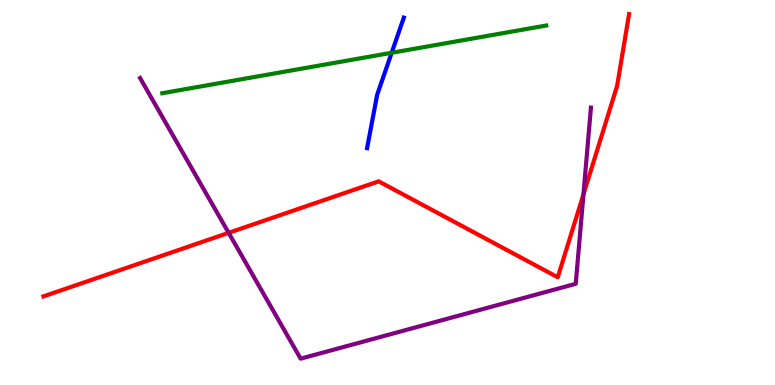[{'lines': ['blue', 'red'], 'intersections': []}, {'lines': ['green', 'red'], 'intersections': []}, {'lines': ['purple', 'red'], 'intersections': [{'x': 2.95, 'y': 3.95}, {'x': 7.53, 'y': 4.95}]}, {'lines': ['blue', 'green'], 'intersections': [{'x': 5.05, 'y': 8.63}]}, {'lines': ['blue', 'purple'], 'intersections': []}, {'lines': ['green', 'purple'], 'intersections': []}]